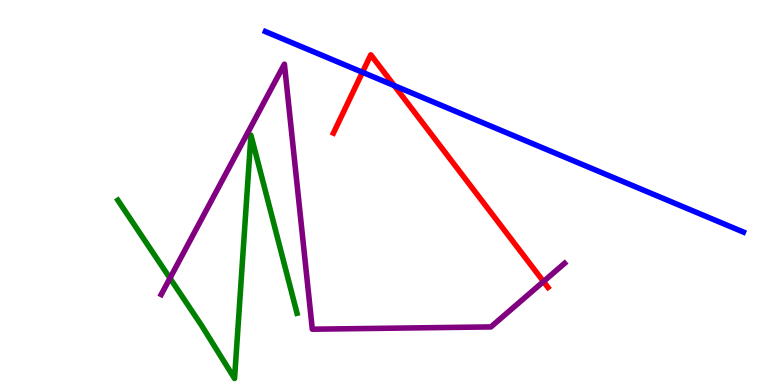[{'lines': ['blue', 'red'], 'intersections': [{'x': 4.68, 'y': 8.12}, {'x': 5.09, 'y': 7.78}]}, {'lines': ['green', 'red'], 'intersections': []}, {'lines': ['purple', 'red'], 'intersections': [{'x': 7.01, 'y': 2.69}]}, {'lines': ['blue', 'green'], 'intersections': []}, {'lines': ['blue', 'purple'], 'intersections': []}, {'lines': ['green', 'purple'], 'intersections': [{'x': 2.19, 'y': 2.77}]}]